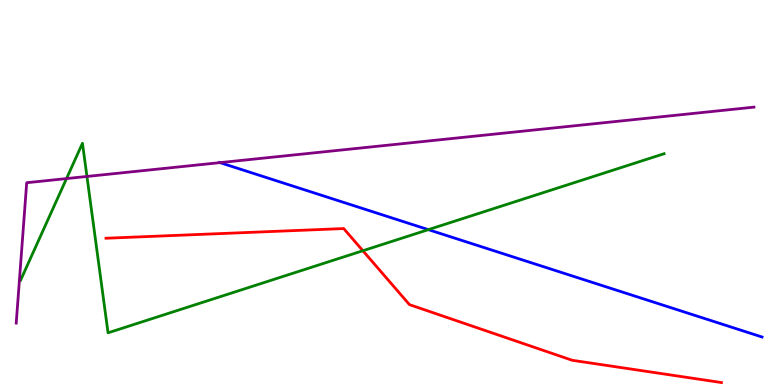[{'lines': ['blue', 'red'], 'intersections': []}, {'lines': ['green', 'red'], 'intersections': [{'x': 4.68, 'y': 3.49}]}, {'lines': ['purple', 'red'], 'intersections': []}, {'lines': ['blue', 'green'], 'intersections': [{'x': 5.53, 'y': 4.04}]}, {'lines': ['blue', 'purple'], 'intersections': [{'x': 2.84, 'y': 5.78}]}, {'lines': ['green', 'purple'], 'intersections': [{'x': 0.858, 'y': 5.36}, {'x': 1.12, 'y': 5.42}]}]